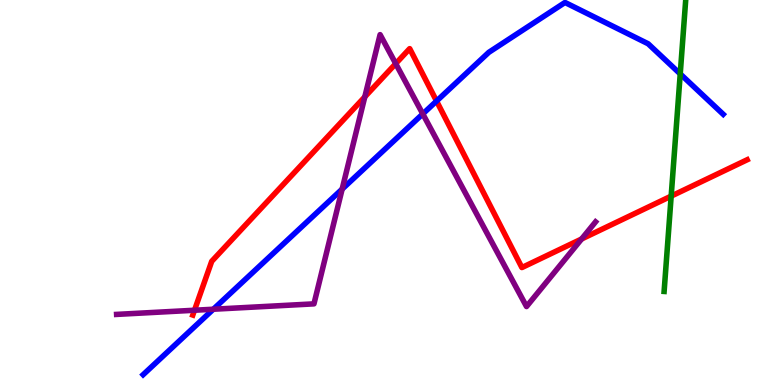[{'lines': ['blue', 'red'], 'intersections': [{'x': 5.63, 'y': 7.38}]}, {'lines': ['green', 'red'], 'intersections': [{'x': 8.66, 'y': 4.91}]}, {'lines': ['purple', 'red'], 'intersections': [{'x': 2.51, 'y': 1.94}, {'x': 4.71, 'y': 7.48}, {'x': 5.11, 'y': 8.35}, {'x': 7.5, 'y': 3.79}]}, {'lines': ['blue', 'green'], 'intersections': [{'x': 8.78, 'y': 8.08}]}, {'lines': ['blue', 'purple'], 'intersections': [{'x': 2.75, 'y': 1.97}, {'x': 4.41, 'y': 5.09}, {'x': 5.46, 'y': 7.04}]}, {'lines': ['green', 'purple'], 'intersections': []}]